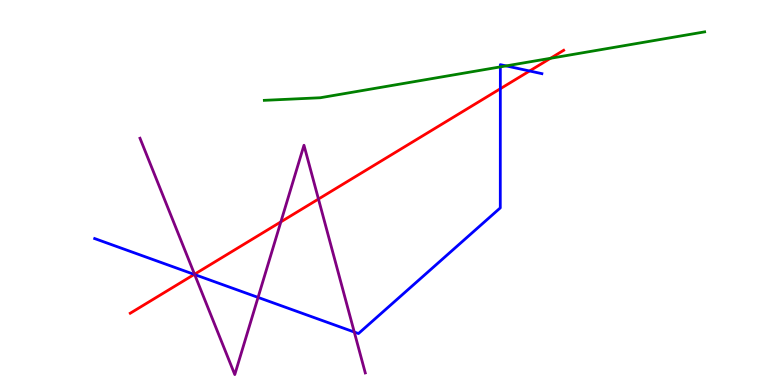[{'lines': ['blue', 'red'], 'intersections': [{'x': 2.51, 'y': 2.87}, {'x': 6.46, 'y': 7.7}, {'x': 6.83, 'y': 8.16}]}, {'lines': ['green', 'red'], 'intersections': [{'x': 7.1, 'y': 8.49}]}, {'lines': ['purple', 'red'], 'intersections': [{'x': 2.51, 'y': 2.88}, {'x': 3.62, 'y': 4.24}, {'x': 4.11, 'y': 4.83}]}, {'lines': ['blue', 'green'], 'intersections': [{'x': 6.46, 'y': 8.26}, {'x': 6.53, 'y': 8.29}]}, {'lines': ['blue', 'purple'], 'intersections': [{'x': 2.51, 'y': 2.87}, {'x': 3.33, 'y': 2.28}, {'x': 4.57, 'y': 1.38}]}, {'lines': ['green', 'purple'], 'intersections': []}]